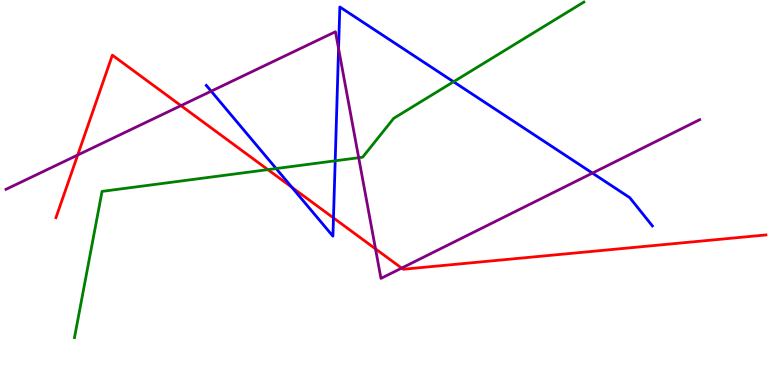[{'lines': ['blue', 'red'], 'intersections': [{'x': 3.77, 'y': 5.14}, {'x': 4.3, 'y': 4.34}]}, {'lines': ['green', 'red'], 'intersections': [{'x': 3.46, 'y': 5.59}]}, {'lines': ['purple', 'red'], 'intersections': [{'x': 1.0, 'y': 5.97}, {'x': 2.33, 'y': 7.26}, {'x': 4.85, 'y': 3.54}, {'x': 5.18, 'y': 3.04}]}, {'lines': ['blue', 'green'], 'intersections': [{'x': 3.56, 'y': 5.62}, {'x': 4.33, 'y': 5.82}, {'x': 5.85, 'y': 7.88}]}, {'lines': ['blue', 'purple'], 'intersections': [{'x': 2.72, 'y': 7.63}, {'x': 4.37, 'y': 8.74}, {'x': 7.64, 'y': 5.5}]}, {'lines': ['green', 'purple'], 'intersections': [{'x': 4.63, 'y': 5.9}]}]